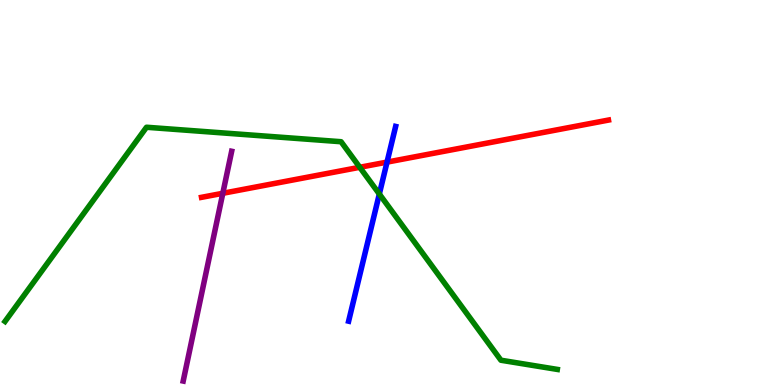[{'lines': ['blue', 'red'], 'intersections': [{'x': 4.99, 'y': 5.79}]}, {'lines': ['green', 'red'], 'intersections': [{'x': 4.64, 'y': 5.65}]}, {'lines': ['purple', 'red'], 'intersections': [{'x': 2.87, 'y': 4.98}]}, {'lines': ['blue', 'green'], 'intersections': [{'x': 4.89, 'y': 4.96}]}, {'lines': ['blue', 'purple'], 'intersections': []}, {'lines': ['green', 'purple'], 'intersections': []}]